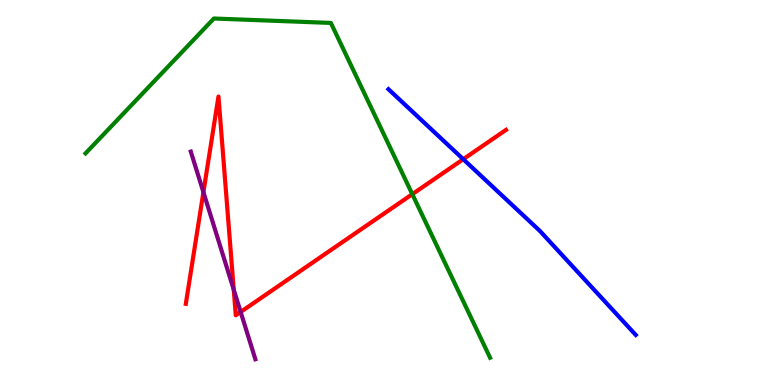[{'lines': ['blue', 'red'], 'intersections': [{'x': 5.98, 'y': 5.86}]}, {'lines': ['green', 'red'], 'intersections': [{'x': 5.32, 'y': 4.96}]}, {'lines': ['purple', 'red'], 'intersections': [{'x': 2.62, 'y': 5.01}, {'x': 3.02, 'y': 2.47}, {'x': 3.11, 'y': 1.9}]}, {'lines': ['blue', 'green'], 'intersections': []}, {'lines': ['blue', 'purple'], 'intersections': []}, {'lines': ['green', 'purple'], 'intersections': []}]